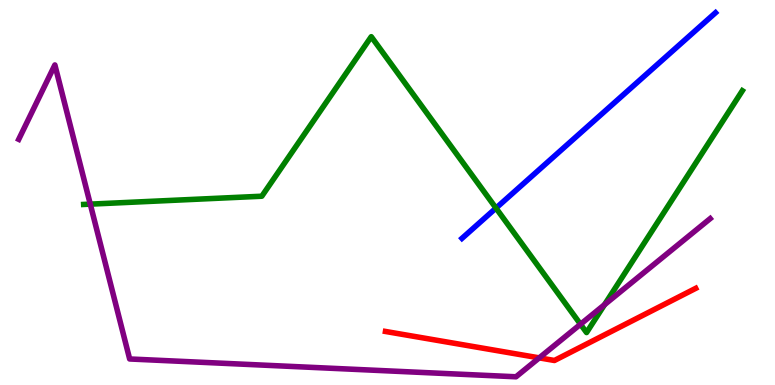[{'lines': ['blue', 'red'], 'intersections': []}, {'lines': ['green', 'red'], 'intersections': []}, {'lines': ['purple', 'red'], 'intersections': [{'x': 6.96, 'y': 0.705}]}, {'lines': ['blue', 'green'], 'intersections': [{'x': 6.4, 'y': 4.59}]}, {'lines': ['blue', 'purple'], 'intersections': []}, {'lines': ['green', 'purple'], 'intersections': [{'x': 1.16, 'y': 4.7}, {'x': 7.49, 'y': 1.58}, {'x': 7.8, 'y': 2.09}]}]